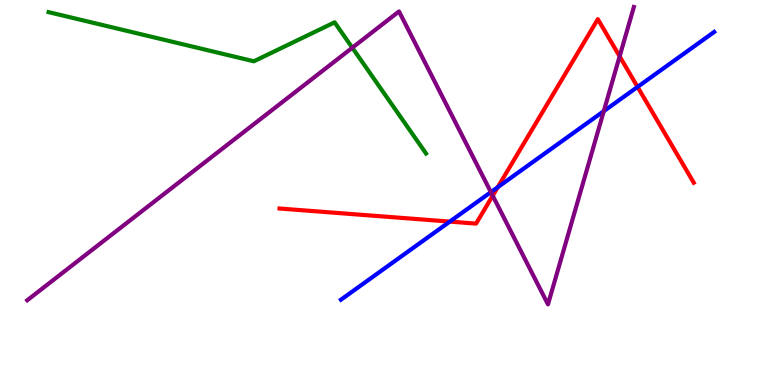[{'lines': ['blue', 'red'], 'intersections': [{'x': 5.8, 'y': 4.24}, {'x': 6.42, 'y': 5.14}, {'x': 8.23, 'y': 7.74}]}, {'lines': ['green', 'red'], 'intersections': []}, {'lines': ['purple', 'red'], 'intersections': [{'x': 6.36, 'y': 4.92}, {'x': 8.0, 'y': 8.54}]}, {'lines': ['blue', 'green'], 'intersections': []}, {'lines': ['blue', 'purple'], 'intersections': [{'x': 6.33, 'y': 5.01}, {'x': 7.79, 'y': 7.11}]}, {'lines': ['green', 'purple'], 'intersections': [{'x': 4.55, 'y': 8.76}]}]